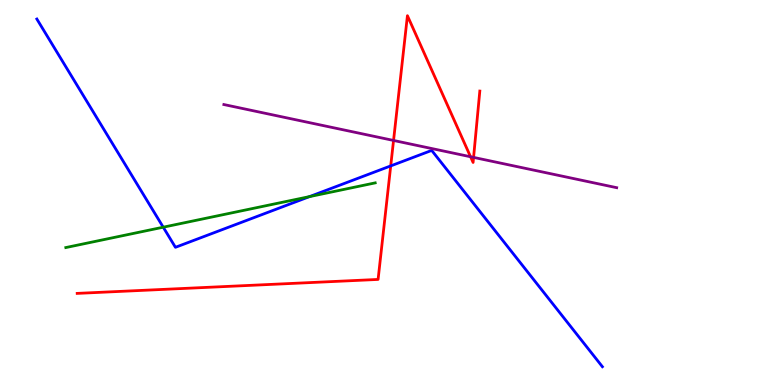[{'lines': ['blue', 'red'], 'intersections': [{'x': 5.04, 'y': 5.69}]}, {'lines': ['green', 'red'], 'intersections': []}, {'lines': ['purple', 'red'], 'intersections': [{'x': 5.08, 'y': 6.35}, {'x': 6.07, 'y': 5.93}, {'x': 6.11, 'y': 5.91}]}, {'lines': ['blue', 'green'], 'intersections': [{'x': 2.11, 'y': 4.1}, {'x': 3.99, 'y': 4.89}]}, {'lines': ['blue', 'purple'], 'intersections': []}, {'lines': ['green', 'purple'], 'intersections': []}]